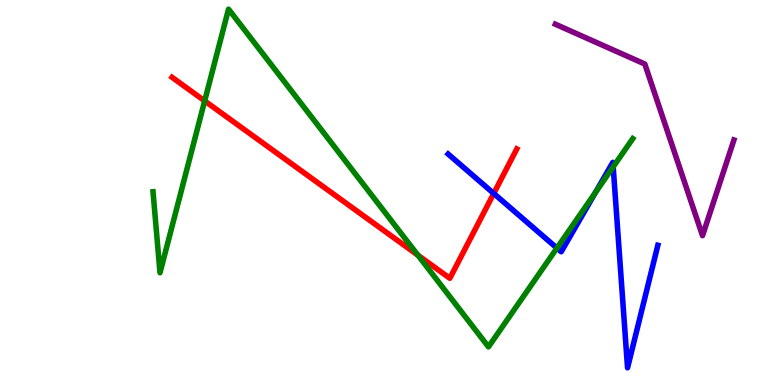[{'lines': ['blue', 'red'], 'intersections': [{'x': 6.37, 'y': 4.97}]}, {'lines': ['green', 'red'], 'intersections': [{'x': 2.64, 'y': 7.38}, {'x': 5.39, 'y': 3.37}]}, {'lines': ['purple', 'red'], 'intersections': []}, {'lines': ['blue', 'green'], 'intersections': [{'x': 7.19, 'y': 3.56}, {'x': 7.68, 'y': 5.0}, {'x': 7.91, 'y': 5.67}]}, {'lines': ['blue', 'purple'], 'intersections': []}, {'lines': ['green', 'purple'], 'intersections': []}]